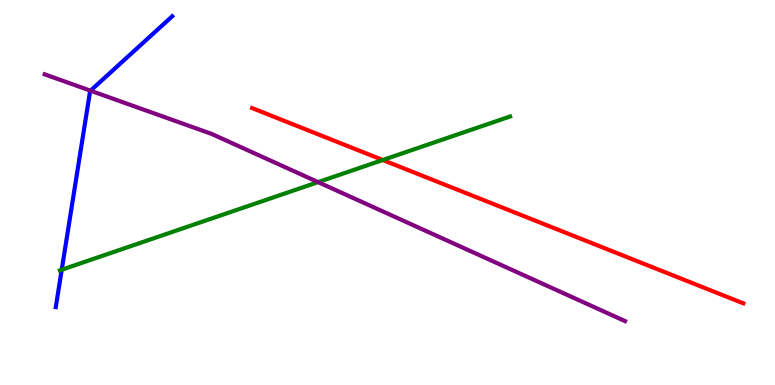[{'lines': ['blue', 'red'], 'intersections': []}, {'lines': ['green', 'red'], 'intersections': [{'x': 4.94, 'y': 5.84}]}, {'lines': ['purple', 'red'], 'intersections': []}, {'lines': ['blue', 'green'], 'intersections': [{'x': 0.796, 'y': 2.99}]}, {'lines': ['blue', 'purple'], 'intersections': [{'x': 1.17, 'y': 7.64}]}, {'lines': ['green', 'purple'], 'intersections': [{'x': 4.1, 'y': 5.27}]}]